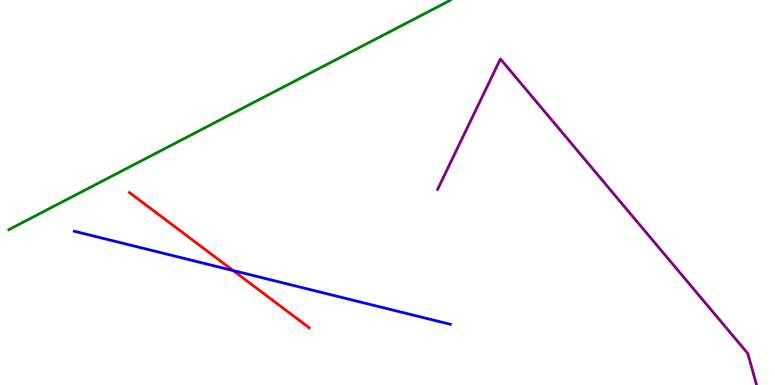[{'lines': ['blue', 'red'], 'intersections': [{'x': 3.01, 'y': 2.97}]}, {'lines': ['green', 'red'], 'intersections': []}, {'lines': ['purple', 'red'], 'intersections': []}, {'lines': ['blue', 'green'], 'intersections': []}, {'lines': ['blue', 'purple'], 'intersections': []}, {'lines': ['green', 'purple'], 'intersections': []}]